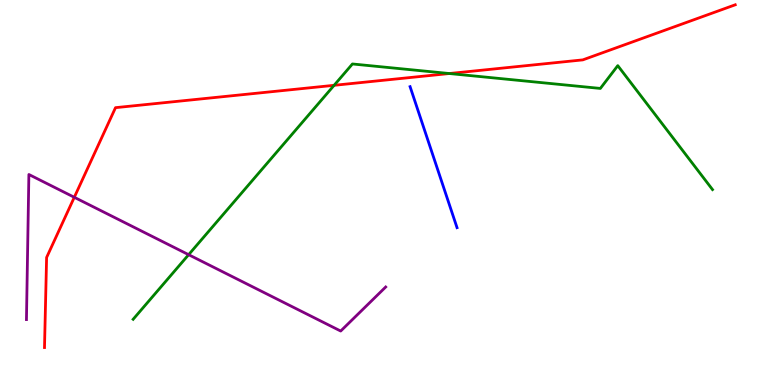[{'lines': ['blue', 'red'], 'intersections': []}, {'lines': ['green', 'red'], 'intersections': [{'x': 4.31, 'y': 7.78}, {'x': 5.8, 'y': 8.09}]}, {'lines': ['purple', 'red'], 'intersections': [{'x': 0.959, 'y': 4.88}]}, {'lines': ['blue', 'green'], 'intersections': []}, {'lines': ['blue', 'purple'], 'intersections': []}, {'lines': ['green', 'purple'], 'intersections': [{'x': 2.43, 'y': 3.38}]}]